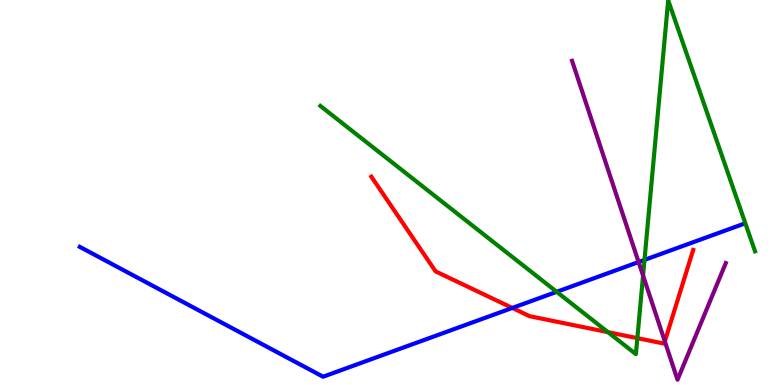[{'lines': ['blue', 'red'], 'intersections': [{'x': 6.61, 'y': 2.0}]}, {'lines': ['green', 'red'], 'intersections': [{'x': 7.84, 'y': 1.37}, {'x': 8.22, 'y': 1.22}]}, {'lines': ['purple', 'red'], 'intersections': [{'x': 8.58, 'y': 1.13}]}, {'lines': ['blue', 'green'], 'intersections': [{'x': 7.18, 'y': 2.42}, {'x': 8.32, 'y': 3.25}]}, {'lines': ['blue', 'purple'], 'intersections': [{'x': 8.24, 'y': 3.19}]}, {'lines': ['green', 'purple'], 'intersections': [{'x': 8.3, 'y': 2.84}]}]